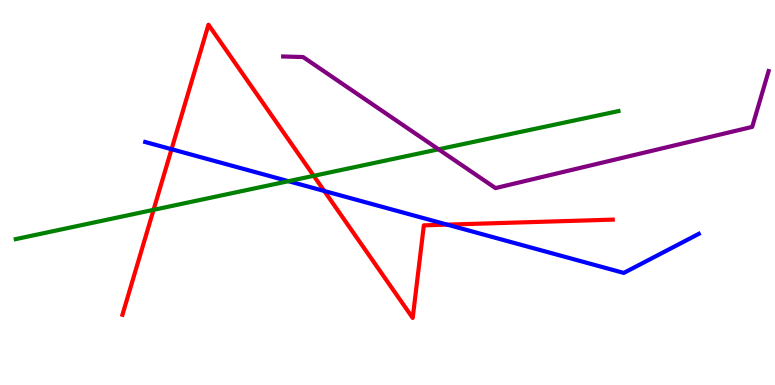[{'lines': ['blue', 'red'], 'intersections': [{'x': 2.21, 'y': 6.12}, {'x': 4.18, 'y': 5.04}, {'x': 5.77, 'y': 4.17}]}, {'lines': ['green', 'red'], 'intersections': [{'x': 1.98, 'y': 4.55}, {'x': 4.05, 'y': 5.43}]}, {'lines': ['purple', 'red'], 'intersections': []}, {'lines': ['blue', 'green'], 'intersections': [{'x': 3.72, 'y': 5.29}]}, {'lines': ['blue', 'purple'], 'intersections': []}, {'lines': ['green', 'purple'], 'intersections': [{'x': 5.66, 'y': 6.12}]}]